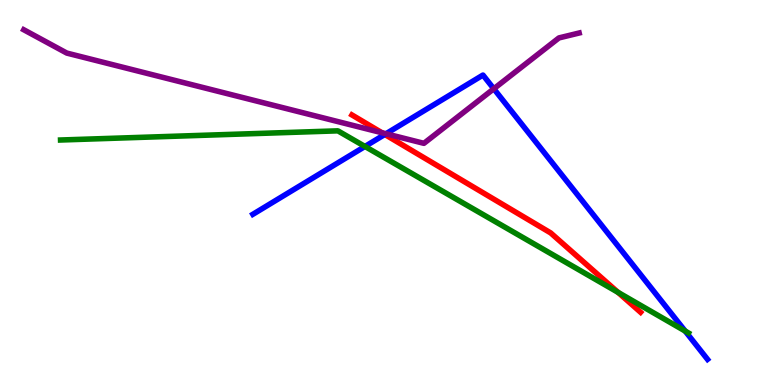[{'lines': ['blue', 'red'], 'intersections': [{'x': 4.97, 'y': 6.51}]}, {'lines': ['green', 'red'], 'intersections': [{'x': 7.97, 'y': 2.41}]}, {'lines': ['purple', 'red'], 'intersections': [{'x': 4.93, 'y': 6.55}]}, {'lines': ['blue', 'green'], 'intersections': [{'x': 4.71, 'y': 6.2}, {'x': 8.84, 'y': 1.4}]}, {'lines': ['blue', 'purple'], 'intersections': [{'x': 4.98, 'y': 6.53}, {'x': 6.37, 'y': 7.69}]}, {'lines': ['green', 'purple'], 'intersections': []}]